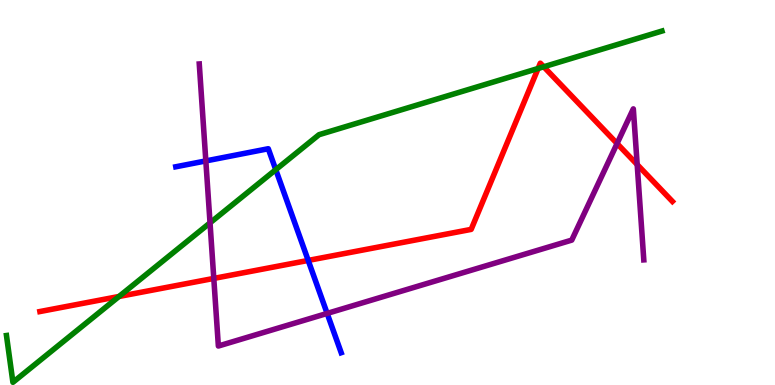[{'lines': ['blue', 'red'], 'intersections': [{'x': 3.98, 'y': 3.24}]}, {'lines': ['green', 'red'], 'intersections': [{'x': 1.54, 'y': 2.3}, {'x': 6.94, 'y': 8.22}, {'x': 7.02, 'y': 8.27}]}, {'lines': ['purple', 'red'], 'intersections': [{'x': 2.76, 'y': 2.77}, {'x': 7.96, 'y': 6.27}, {'x': 8.22, 'y': 5.73}]}, {'lines': ['blue', 'green'], 'intersections': [{'x': 3.56, 'y': 5.59}]}, {'lines': ['blue', 'purple'], 'intersections': [{'x': 2.66, 'y': 5.82}, {'x': 4.22, 'y': 1.86}]}, {'lines': ['green', 'purple'], 'intersections': [{'x': 2.71, 'y': 4.21}]}]